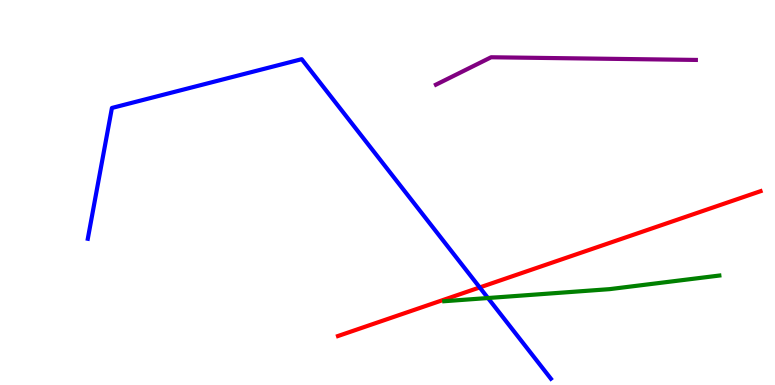[{'lines': ['blue', 'red'], 'intersections': [{'x': 6.19, 'y': 2.53}]}, {'lines': ['green', 'red'], 'intersections': []}, {'lines': ['purple', 'red'], 'intersections': []}, {'lines': ['blue', 'green'], 'intersections': [{'x': 6.3, 'y': 2.26}]}, {'lines': ['blue', 'purple'], 'intersections': []}, {'lines': ['green', 'purple'], 'intersections': []}]